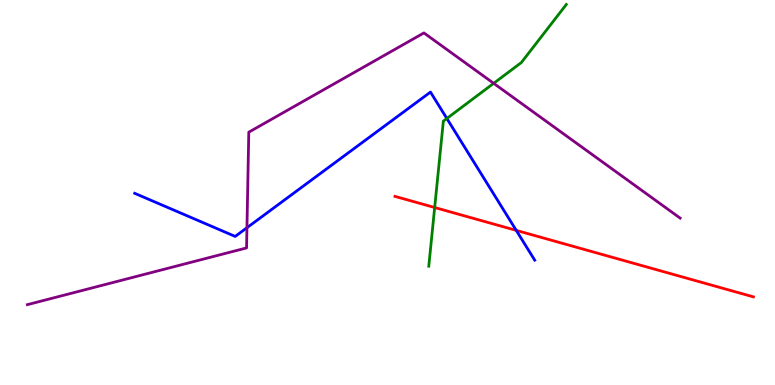[{'lines': ['blue', 'red'], 'intersections': [{'x': 6.66, 'y': 4.02}]}, {'lines': ['green', 'red'], 'intersections': [{'x': 5.61, 'y': 4.61}]}, {'lines': ['purple', 'red'], 'intersections': []}, {'lines': ['blue', 'green'], 'intersections': [{'x': 5.77, 'y': 6.92}]}, {'lines': ['blue', 'purple'], 'intersections': [{'x': 3.19, 'y': 4.08}]}, {'lines': ['green', 'purple'], 'intersections': [{'x': 6.37, 'y': 7.84}]}]